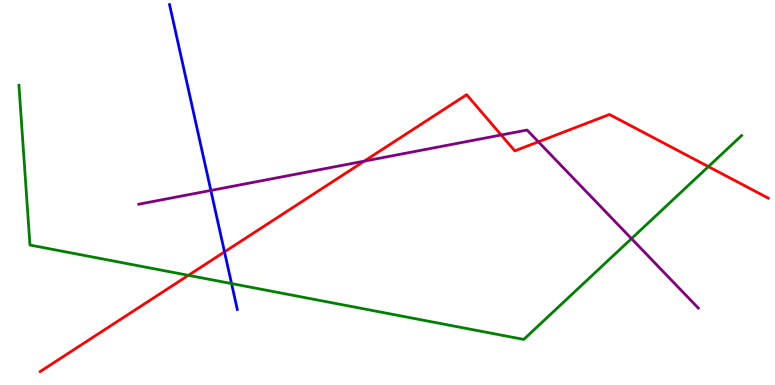[{'lines': ['blue', 'red'], 'intersections': [{'x': 2.9, 'y': 3.46}]}, {'lines': ['green', 'red'], 'intersections': [{'x': 2.43, 'y': 2.85}, {'x': 9.14, 'y': 5.67}]}, {'lines': ['purple', 'red'], 'intersections': [{'x': 4.7, 'y': 5.81}, {'x': 6.47, 'y': 6.49}, {'x': 6.95, 'y': 6.32}]}, {'lines': ['blue', 'green'], 'intersections': [{'x': 2.99, 'y': 2.63}]}, {'lines': ['blue', 'purple'], 'intersections': [{'x': 2.72, 'y': 5.05}]}, {'lines': ['green', 'purple'], 'intersections': [{'x': 8.15, 'y': 3.8}]}]